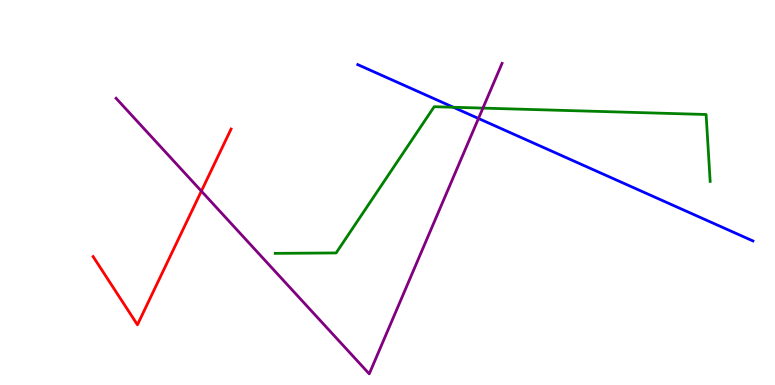[{'lines': ['blue', 'red'], 'intersections': []}, {'lines': ['green', 'red'], 'intersections': []}, {'lines': ['purple', 'red'], 'intersections': [{'x': 2.6, 'y': 5.04}]}, {'lines': ['blue', 'green'], 'intersections': [{'x': 5.85, 'y': 7.21}]}, {'lines': ['blue', 'purple'], 'intersections': [{'x': 6.17, 'y': 6.92}]}, {'lines': ['green', 'purple'], 'intersections': [{'x': 6.23, 'y': 7.19}]}]